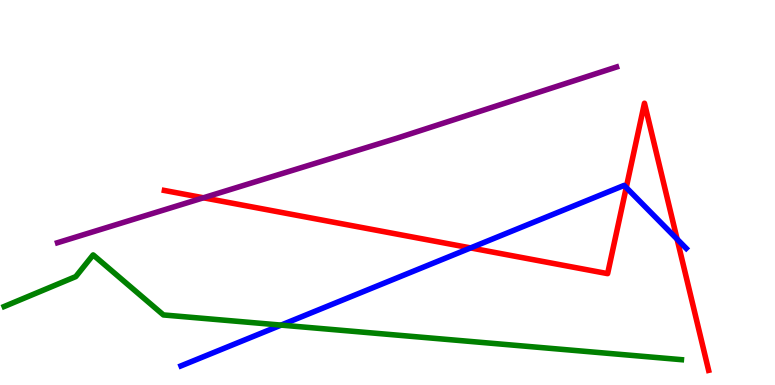[{'lines': ['blue', 'red'], 'intersections': [{'x': 6.07, 'y': 3.56}, {'x': 8.08, 'y': 5.13}, {'x': 8.74, 'y': 3.79}]}, {'lines': ['green', 'red'], 'intersections': []}, {'lines': ['purple', 'red'], 'intersections': [{'x': 2.62, 'y': 4.86}]}, {'lines': ['blue', 'green'], 'intersections': [{'x': 3.63, 'y': 1.56}]}, {'lines': ['blue', 'purple'], 'intersections': []}, {'lines': ['green', 'purple'], 'intersections': []}]